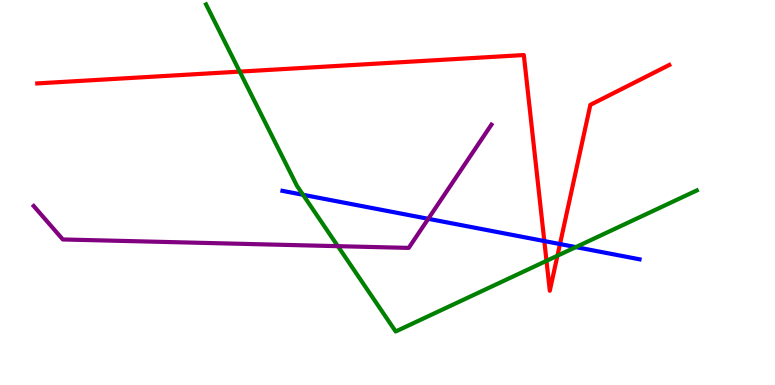[{'lines': ['blue', 'red'], 'intersections': [{'x': 7.02, 'y': 3.74}, {'x': 7.23, 'y': 3.66}]}, {'lines': ['green', 'red'], 'intersections': [{'x': 3.09, 'y': 8.14}, {'x': 7.05, 'y': 3.22}, {'x': 7.19, 'y': 3.36}]}, {'lines': ['purple', 'red'], 'intersections': []}, {'lines': ['blue', 'green'], 'intersections': [{'x': 3.91, 'y': 4.94}, {'x': 7.43, 'y': 3.58}]}, {'lines': ['blue', 'purple'], 'intersections': [{'x': 5.53, 'y': 4.32}]}, {'lines': ['green', 'purple'], 'intersections': [{'x': 4.36, 'y': 3.61}]}]